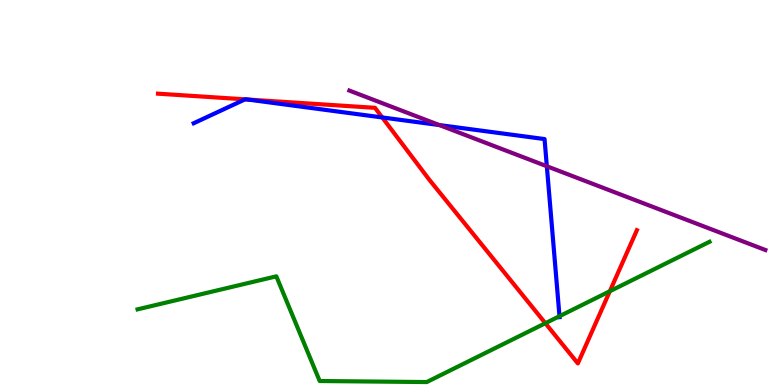[{'lines': ['blue', 'red'], 'intersections': [{'x': 3.16, 'y': 7.42}, {'x': 3.2, 'y': 7.42}, {'x': 4.93, 'y': 6.95}]}, {'lines': ['green', 'red'], 'intersections': [{'x': 7.04, 'y': 1.6}, {'x': 7.87, 'y': 2.44}]}, {'lines': ['purple', 'red'], 'intersections': []}, {'lines': ['blue', 'green'], 'intersections': [{'x': 7.22, 'y': 1.79}]}, {'lines': ['blue', 'purple'], 'intersections': [{'x': 5.67, 'y': 6.75}, {'x': 7.06, 'y': 5.68}]}, {'lines': ['green', 'purple'], 'intersections': []}]